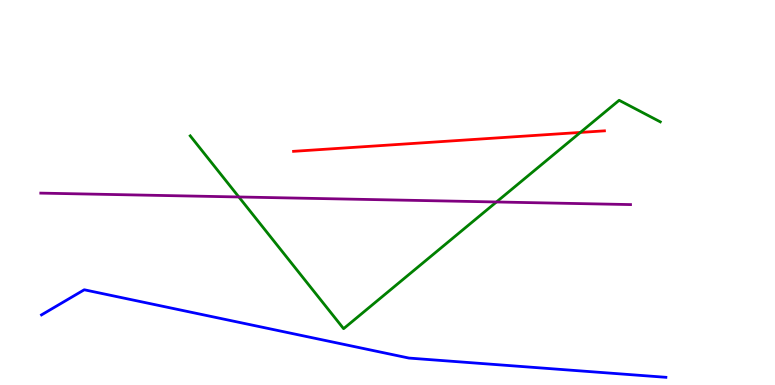[{'lines': ['blue', 'red'], 'intersections': []}, {'lines': ['green', 'red'], 'intersections': [{'x': 7.49, 'y': 6.56}]}, {'lines': ['purple', 'red'], 'intersections': []}, {'lines': ['blue', 'green'], 'intersections': []}, {'lines': ['blue', 'purple'], 'intersections': []}, {'lines': ['green', 'purple'], 'intersections': [{'x': 3.08, 'y': 4.88}, {'x': 6.41, 'y': 4.75}]}]